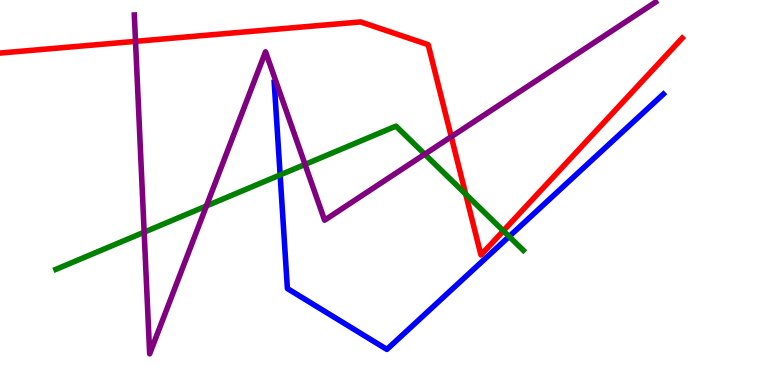[{'lines': ['blue', 'red'], 'intersections': []}, {'lines': ['green', 'red'], 'intersections': [{'x': 6.01, 'y': 4.96}, {'x': 6.49, 'y': 4.0}]}, {'lines': ['purple', 'red'], 'intersections': [{'x': 1.75, 'y': 8.93}, {'x': 5.82, 'y': 6.45}]}, {'lines': ['blue', 'green'], 'intersections': [{'x': 3.61, 'y': 5.46}, {'x': 6.57, 'y': 3.86}]}, {'lines': ['blue', 'purple'], 'intersections': []}, {'lines': ['green', 'purple'], 'intersections': [{'x': 1.86, 'y': 3.97}, {'x': 2.66, 'y': 4.65}, {'x': 3.94, 'y': 5.73}, {'x': 5.48, 'y': 5.99}]}]